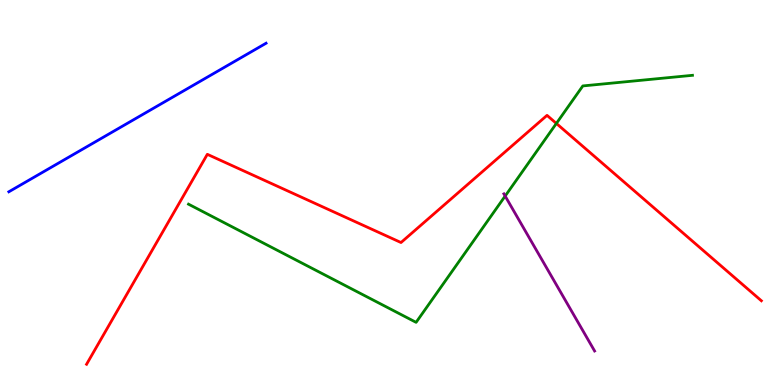[{'lines': ['blue', 'red'], 'intersections': []}, {'lines': ['green', 'red'], 'intersections': [{'x': 7.18, 'y': 6.79}]}, {'lines': ['purple', 'red'], 'intersections': []}, {'lines': ['blue', 'green'], 'intersections': []}, {'lines': ['blue', 'purple'], 'intersections': []}, {'lines': ['green', 'purple'], 'intersections': [{'x': 6.52, 'y': 4.91}]}]